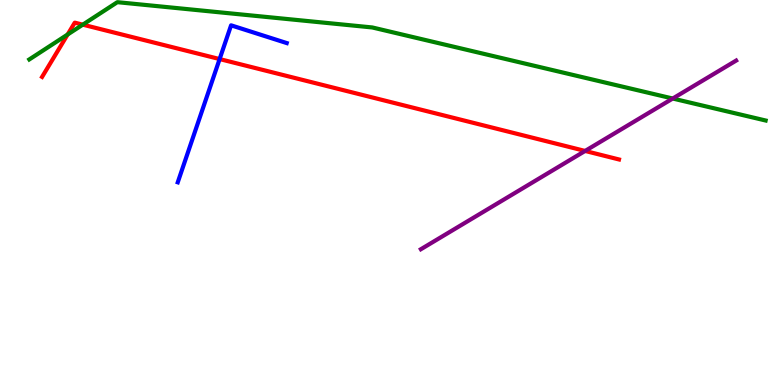[{'lines': ['blue', 'red'], 'intersections': [{'x': 2.83, 'y': 8.47}]}, {'lines': ['green', 'red'], 'intersections': [{'x': 0.873, 'y': 9.1}, {'x': 1.07, 'y': 9.36}]}, {'lines': ['purple', 'red'], 'intersections': [{'x': 7.55, 'y': 6.08}]}, {'lines': ['blue', 'green'], 'intersections': []}, {'lines': ['blue', 'purple'], 'intersections': []}, {'lines': ['green', 'purple'], 'intersections': [{'x': 8.68, 'y': 7.44}]}]